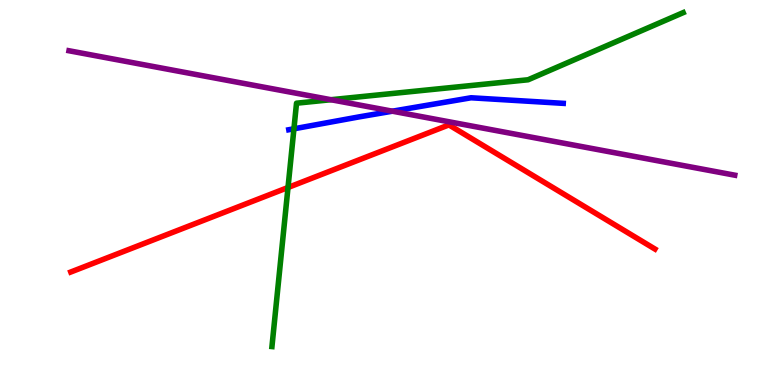[{'lines': ['blue', 'red'], 'intersections': []}, {'lines': ['green', 'red'], 'intersections': [{'x': 3.72, 'y': 5.13}]}, {'lines': ['purple', 'red'], 'intersections': []}, {'lines': ['blue', 'green'], 'intersections': [{'x': 3.79, 'y': 6.65}]}, {'lines': ['blue', 'purple'], 'intersections': [{'x': 5.06, 'y': 7.11}]}, {'lines': ['green', 'purple'], 'intersections': [{'x': 4.27, 'y': 7.41}]}]